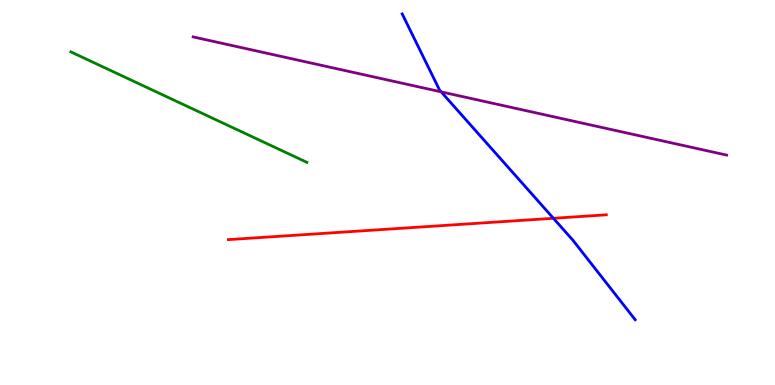[{'lines': ['blue', 'red'], 'intersections': [{'x': 7.14, 'y': 4.33}]}, {'lines': ['green', 'red'], 'intersections': []}, {'lines': ['purple', 'red'], 'intersections': []}, {'lines': ['blue', 'green'], 'intersections': []}, {'lines': ['blue', 'purple'], 'intersections': [{'x': 5.69, 'y': 7.61}]}, {'lines': ['green', 'purple'], 'intersections': []}]